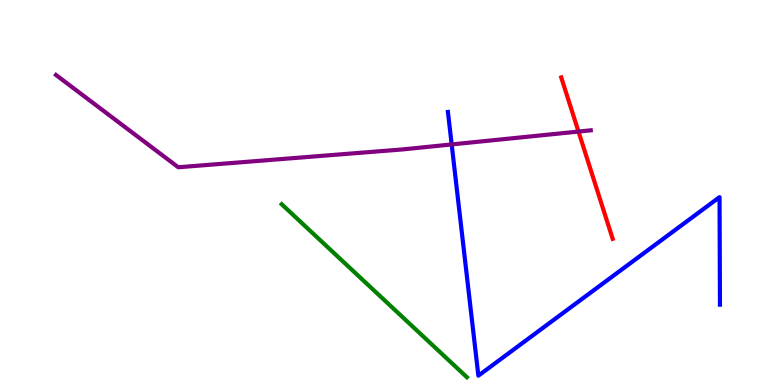[{'lines': ['blue', 'red'], 'intersections': []}, {'lines': ['green', 'red'], 'intersections': []}, {'lines': ['purple', 'red'], 'intersections': [{'x': 7.46, 'y': 6.58}]}, {'lines': ['blue', 'green'], 'intersections': []}, {'lines': ['blue', 'purple'], 'intersections': [{'x': 5.83, 'y': 6.25}]}, {'lines': ['green', 'purple'], 'intersections': []}]